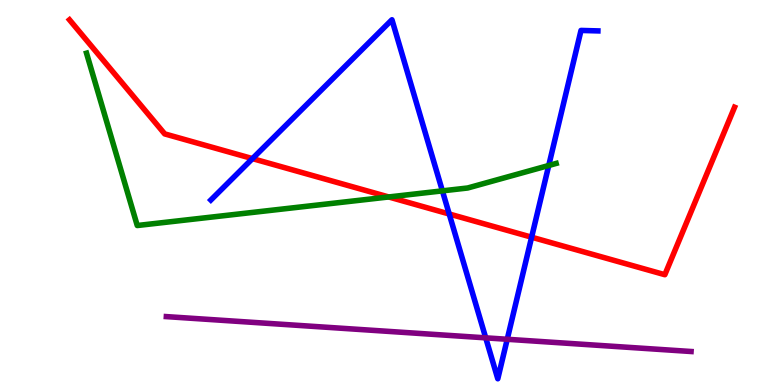[{'lines': ['blue', 'red'], 'intersections': [{'x': 3.26, 'y': 5.88}, {'x': 5.8, 'y': 4.44}, {'x': 6.86, 'y': 3.84}]}, {'lines': ['green', 'red'], 'intersections': [{'x': 5.02, 'y': 4.88}]}, {'lines': ['purple', 'red'], 'intersections': []}, {'lines': ['blue', 'green'], 'intersections': [{'x': 5.71, 'y': 5.04}, {'x': 7.08, 'y': 5.7}]}, {'lines': ['blue', 'purple'], 'intersections': [{'x': 6.27, 'y': 1.22}, {'x': 6.54, 'y': 1.19}]}, {'lines': ['green', 'purple'], 'intersections': []}]